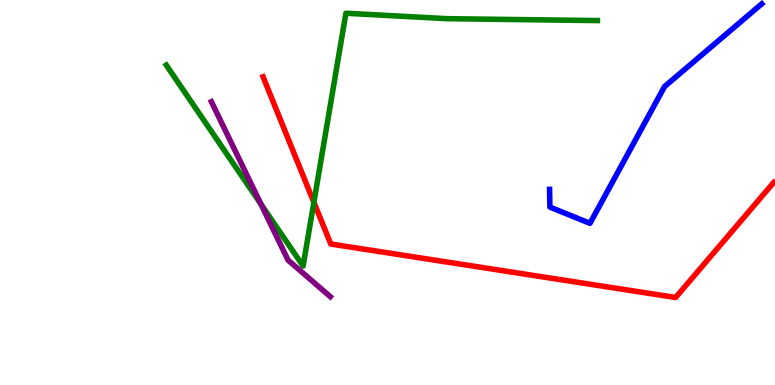[{'lines': ['blue', 'red'], 'intersections': []}, {'lines': ['green', 'red'], 'intersections': [{'x': 4.05, 'y': 4.74}]}, {'lines': ['purple', 'red'], 'intersections': []}, {'lines': ['blue', 'green'], 'intersections': []}, {'lines': ['blue', 'purple'], 'intersections': []}, {'lines': ['green', 'purple'], 'intersections': [{'x': 3.37, 'y': 4.69}]}]